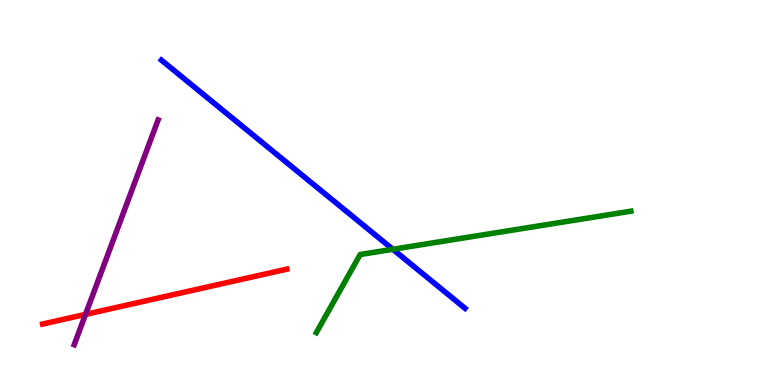[{'lines': ['blue', 'red'], 'intersections': []}, {'lines': ['green', 'red'], 'intersections': []}, {'lines': ['purple', 'red'], 'intersections': [{'x': 1.1, 'y': 1.83}]}, {'lines': ['blue', 'green'], 'intersections': [{'x': 5.07, 'y': 3.52}]}, {'lines': ['blue', 'purple'], 'intersections': []}, {'lines': ['green', 'purple'], 'intersections': []}]